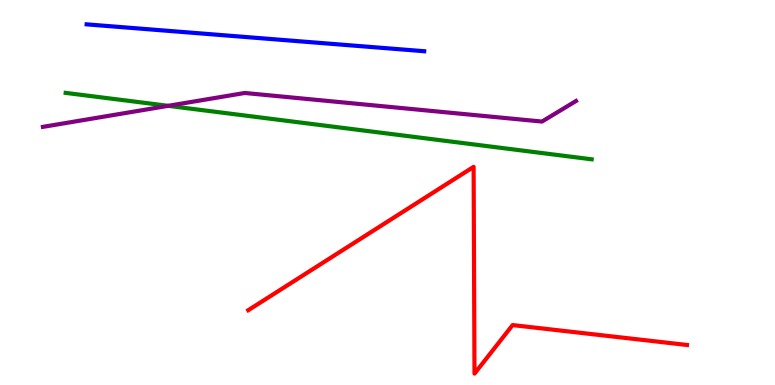[{'lines': ['blue', 'red'], 'intersections': []}, {'lines': ['green', 'red'], 'intersections': []}, {'lines': ['purple', 'red'], 'intersections': []}, {'lines': ['blue', 'green'], 'intersections': []}, {'lines': ['blue', 'purple'], 'intersections': []}, {'lines': ['green', 'purple'], 'intersections': [{'x': 2.17, 'y': 7.25}]}]